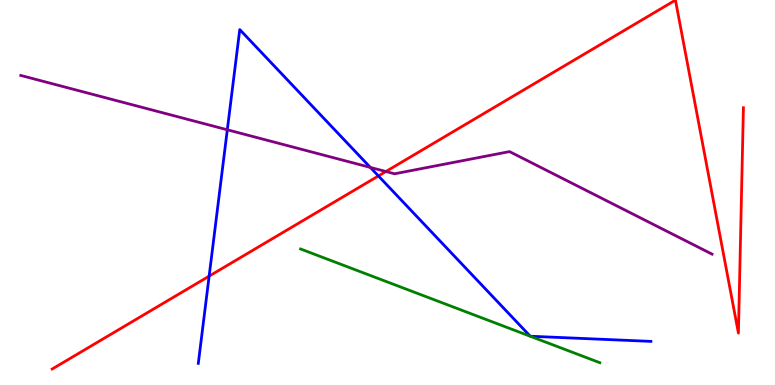[{'lines': ['blue', 'red'], 'intersections': [{'x': 2.7, 'y': 2.83}, {'x': 4.88, 'y': 5.43}]}, {'lines': ['green', 'red'], 'intersections': []}, {'lines': ['purple', 'red'], 'intersections': [{'x': 4.98, 'y': 5.55}]}, {'lines': ['blue', 'green'], 'intersections': []}, {'lines': ['blue', 'purple'], 'intersections': [{'x': 2.93, 'y': 6.63}, {'x': 4.78, 'y': 5.65}]}, {'lines': ['green', 'purple'], 'intersections': []}]